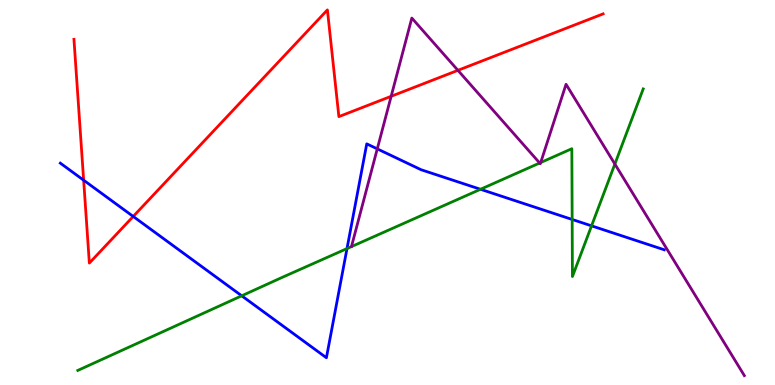[{'lines': ['blue', 'red'], 'intersections': [{'x': 1.08, 'y': 5.32}, {'x': 1.72, 'y': 4.38}]}, {'lines': ['green', 'red'], 'intersections': []}, {'lines': ['purple', 'red'], 'intersections': [{'x': 5.05, 'y': 7.5}, {'x': 5.91, 'y': 8.17}]}, {'lines': ['blue', 'green'], 'intersections': [{'x': 3.12, 'y': 2.32}, {'x': 4.48, 'y': 3.54}, {'x': 6.2, 'y': 5.08}, {'x': 7.38, 'y': 4.3}, {'x': 7.63, 'y': 4.13}]}, {'lines': ['blue', 'purple'], 'intersections': [{'x': 4.87, 'y': 6.13}]}, {'lines': ['green', 'purple'], 'intersections': [{'x': 6.96, 'y': 5.77}, {'x': 6.98, 'y': 5.78}, {'x': 7.93, 'y': 5.74}]}]